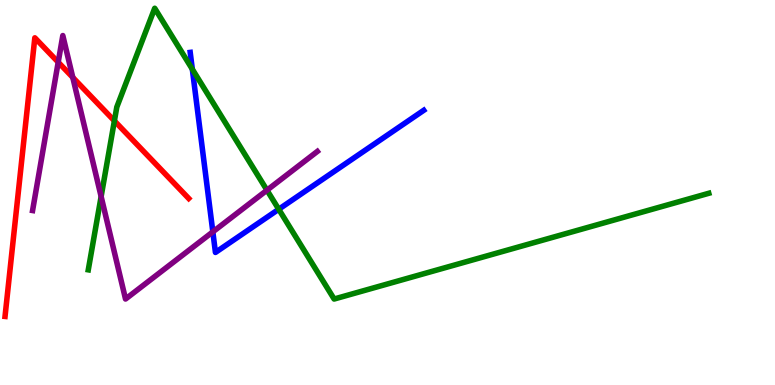[{'lines': ['blue', 'red'], 'intersections': []}, {'lines': ['green', 'red'], 'intersections': [{'x': 1.48, 'y': 6.86}]}, {'lines': ['purple', 'red'], 'intersections': [{'x': 0.751, 'y': 8.38}, {'x': 0.939, 'y': 7.99}]}, {'lines': ['blue', 'green'], 'intersections': [{'x': 2.48, 'y': 8.2}, {'x': 3.6, 'y': 4.56}]}, {'lines': ['blue', 'purple'], 'intersections': [{'x': 2.75, 'y': 3.98}]}, {'lines': ['green', 'purple'], 'intersections': [{'x': 1.3, 'y': 4.9}, {'x': 3.44, 'y': 5.06}]}]